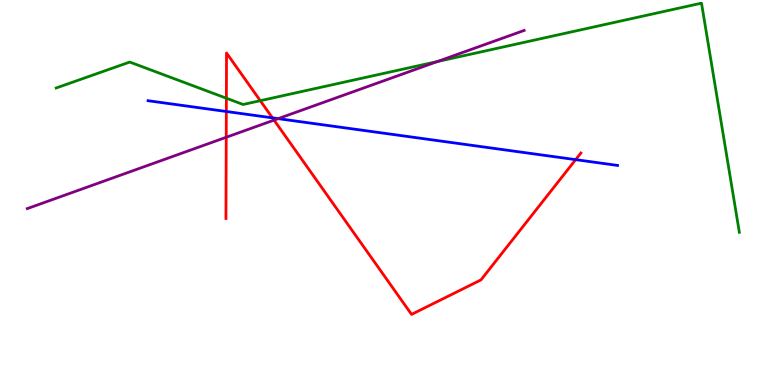[{'lines': ['blue', 'red'], 'intersections': [{'x': 2.92, 'y': 7.1}, {'x': 3.52, 'y': 6.94}, {'x': 7.43, 'y': 5.85}]}, {'lines': ['green', 'red'], 'intersections': [{'x': 2.92, 'y': 7.45}, {'x': 3.36, 'y': 7.38}]}, {'lines': ['purple', 'red'], 'intersections': [{'x': 2.92, 'y': 6.43}, {'x': 3.54, 'y': 6.88}]}, {'lines': ['blue', 'green'], 'intersections': []}, {'lines': ['blue', 'purple'], 'intersections': [{'x': 3.59, 'y': 6.92}]}, {'lines': ['green', 'purple'], 'intersections': [{'x': 5.64, 'y': 8.4}]}]